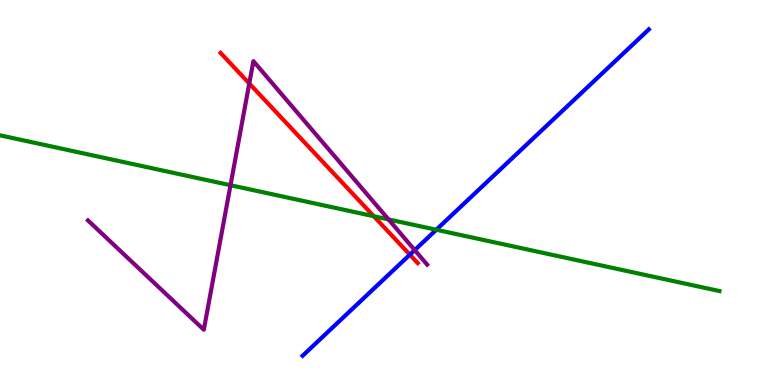[{'lines': ['blue', 'red'], 'intersections': [{'x': 5.29, 'y': 3.39}]}, {'lines': ['green', 'red'], 'intersections': [{'x': 4.82, 'y': 4.38}]}, {'lines': ['purple', 'red'], 'intersections': [{'x': 3.22, 'y': 7.83}]}, {'lines': ['blue', 'green'], 'intersections': [{'x': 5.63, 'y': 4.03}]}, {'lines': ['blue', 'purple'], 'intersections': [{'x': 5.35, 'y': 3.5}]}, {'lines': ['green', 'purple'], 'intersections': [{'x': 2.97, 'y': 5.19}, {'x': 5.01, 'y': 4.3}]}]